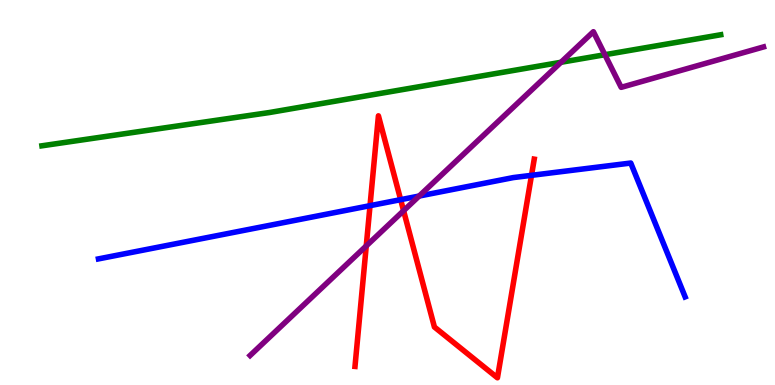[{'lines': ['blue', 'red'], 'intersections': [{'x': 4.77, 'y': 4.66}, {'x': 5.17, 'y': 4.81}, {'x': 6.86, 'y': 5.45}]}, {'lines': ['green', 'red'], 'intersections': []}, {'lines': ['purple', 'red'], 'intersections': [{'x': 4.73, 'y': 3.61}, {'x': 5.21, 'y': 4.53}]}, {'lines': ['blue', 'green'], 'intersections': []}, {'lines': ['blue', 'purple'], 'intersections': [{'x': 5.41, 'y': 4.91}]}, {'lines': ['green', 'purple'], 'intersections': [{'x': 7.24, 'y': 8.38}, {'x': 7.8, 'y': 8.58}]}]